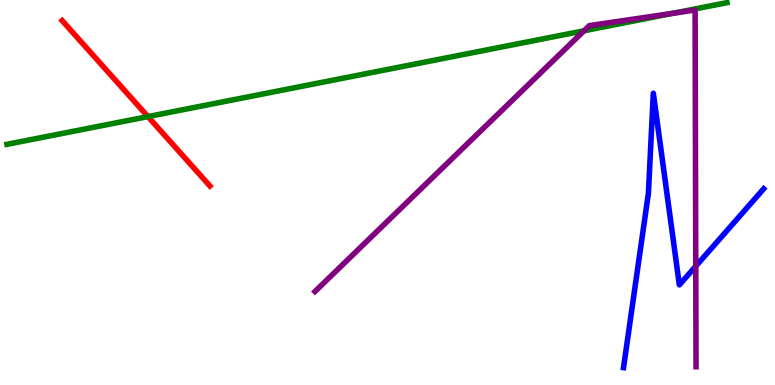[{'lines': ['blue', 'red'], 'intersections': []}, {'lines': ['green', 'red'], 'intersections': [{'x': 1.91, 'y': 6.97}]}, {'lines': ['purple', 'red'], 'intersections': []}, {'lines': ['blue', 'green'], 'intersections': []}, {'lines': ['blue', 'purple'], 'intersections': [{'x': 8.98, 'y': 3.09}]}, {'lines': ['green', 'purple'], 'intersections': [{'x': 7.54, 'y': 9.2}, {'x': 8.68, 'y': 9.65}]}]